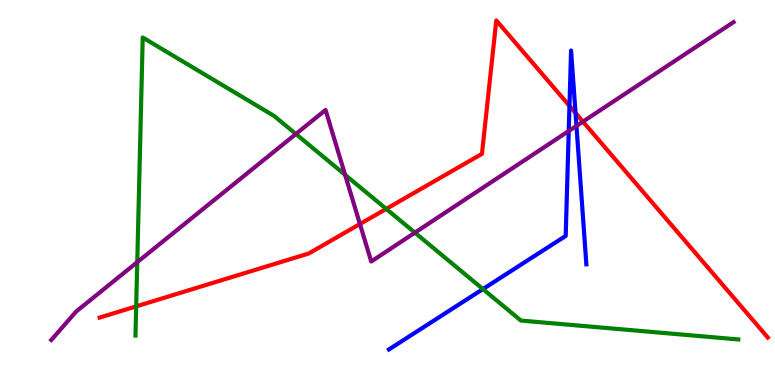[{'lines': ['blue', 'red'], 'intersections': [{'x': 7.35, 'y': 7.25}, {'x': 7.43, 'y': 7.07}]}, {'lines': ['green', 'red'], 'intersections': [{'x': 1.76, 'y': 2.04}, {'x': 4.98, 'y': 4.57}]}, {'lines': ['purple', 'red'], 'intersections': [{'x': 4.64, 'y': 4.18}, {'x': 7.52, 'y': 6.84}]}, {'lines': ['blue', 'green'], 'intersections': [{'x': 6.23, 'y': 2.49}]}, {'lines': ['blue', 'purple'], 'intersections': [{'x': 7.34, 'y': 6.6}, {'x': 7.44, 'y': 6.73}]}, {'lines': ['green', 'purple'], 'intersections': [{'x': 1.77, 'y': 3.19}, {'x': 3.82, 'y': 6.52}, {'x': 4.45, 'y': 5.46}, {'x': 5.35, 'y': 3.96}]}]